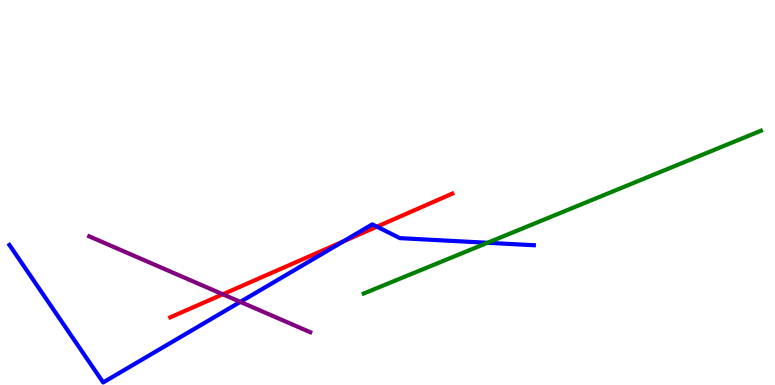[{'lines': ['blue', 'red'], 'intersections': [{'x': 4.43, 'y': 3.73}, {'x': 4.86, 'y': 4.11}]}, {'lines': ['green', 'red'], 'intersections': []}, {'lines': ['purple', 'red'], 'intersections': [{'x': 2.87, 'y': 2.36}]}, {'lines': ['blue', 'green'], 'intersections': [{'x': 6.29, 'y': 3.69}]}, {'lines': ['blue', 'purple'], 'intersections': [{'x': 3.1, 'y': 2.16}]}, {'lines': ['green', 'purple'], 'intersections': []}]